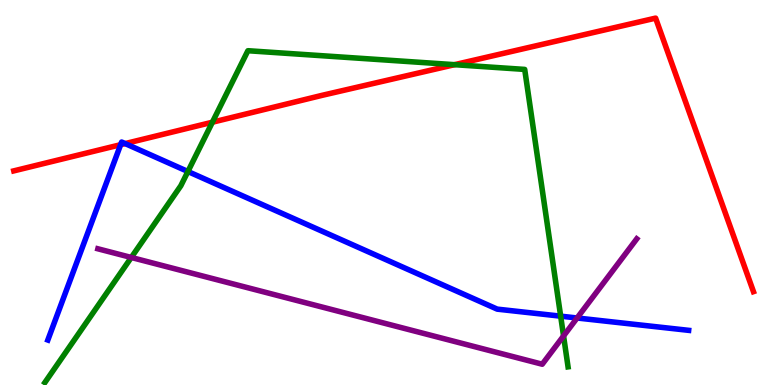[{'lines': ['blue', 'red'], 'intersections': [{'x': 1.56, 'y': 6.24}, {'x': 1.62, 'y': 6.27}]}, {'lines': ['green', 'red'], 'intersections': [{'x': 2.74, 'y': 6.83}, {'x': 5.86, 'y': 8.32}]}, {'lines': ['purple', 'red'], 'intersections': []}, {'lines': ['blue', 'green'], 'intersections': [{'x': 2.42, 'y': 5.55}, {'x': 7.23, 'y': 1.79}]}, {'lines': ['blue', 'purple'], 'intersections': [{'x': 7.45, 'y': 1.74}]}, {'lines': ['green', 'purple'], 'intersections': [{'x': 1.69, 'y': 3.31}, {'x': 7.27, 'y': 1.27}]}]